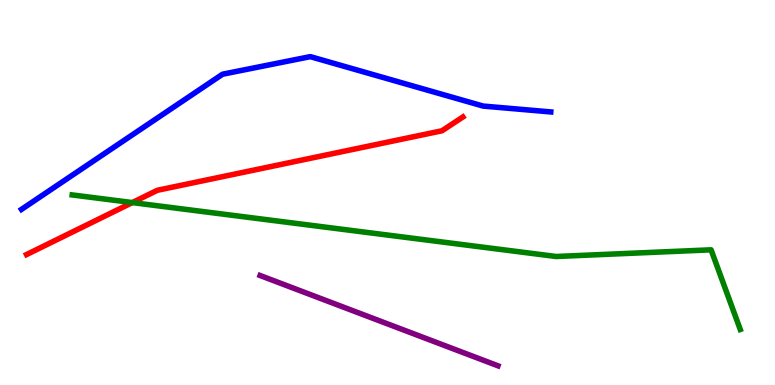[{'lines': ['blue', 'red'], 'intersections': []}, {'lines': ['green', 'red'], 'intersections': [{'x': 1.71, 'y': 4.74}]}, {'lines': ['purple', 'red'], 'intersections': []}, {'lines': ['blue', 'green'], 'intersections': []}, {'lines': ['blue', 'purple'], 'intersections': []}, {'lines': ['green', 'purple'], 'intersections': []}]